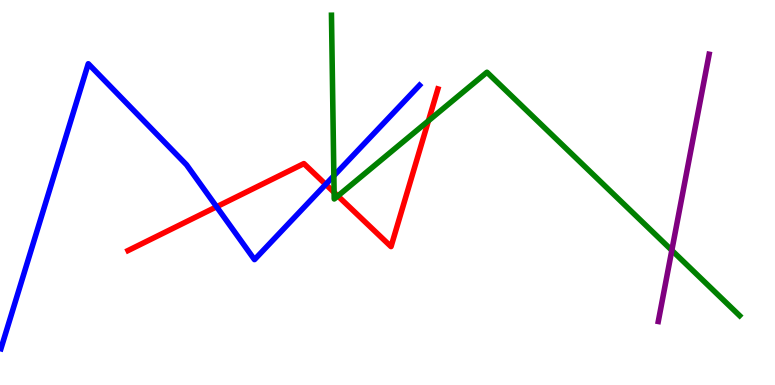[{'lines': ['blue', 'red'], 'intersections': [{'x': 2.79, 'y': 4.63}, {'x': 4.2, 'y': 5.21}]}, {'lines': ['green', 'red'], 'intersections': [{'x': 4.31, 'y': 5.0}, {'x': 4.36, 'y': 4.91}, {'x': 5.53, 'y': 6.86}]}, {'lines': ['purple', 'red'], 'intersections': []}, {'lines': ['blue', 'green'], 'intersections': [{'x': 4.31, 'y': 5.43}]}, {'lines': ['blue', 'purple'], 'intersections': []}, {'lines': ['green', 'purple'], 'intersections': [{'x': 8.67, 'y': 3.5}]}]